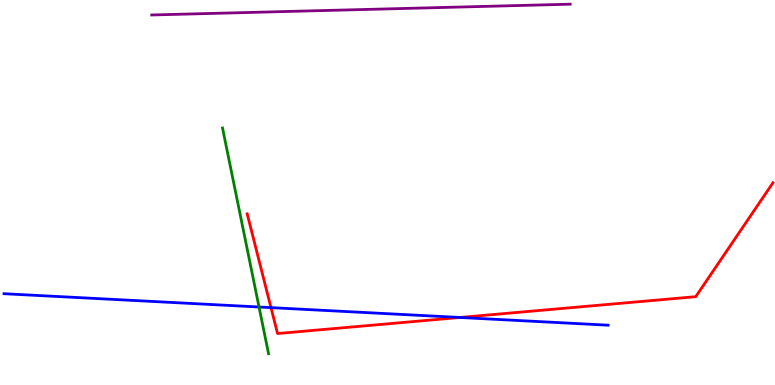[{'lines': ['blue', 'red'], 'intersections': [{'x': 3.5, 'y': 2.01}, {'x': 5.93, 'y': 1.75}]}, {'lines': ['green', 'red'], 'intersections': []}, {'lines': ['purple', 'red'], 'intersections': []}, {'lines': ['blue', 'green'], 'intersections': [{'x': 3.34, 'y': 2.03}]}, {'lines': ['blue', 'purple'], 'intersections': []}, {'lines': ['green', 'purple'], 'intersections': []}]